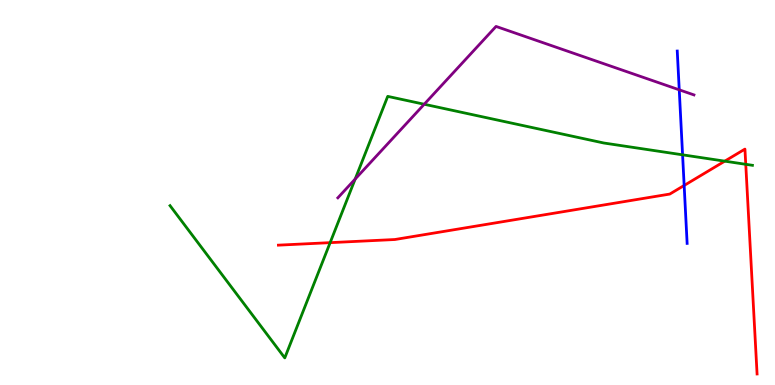[{'lines': ['blue', 'red'], 'intersections': [{'x': 8.83, 'y': 5.18}]}, {'lines': ['green', 'red'], 'intersections': [{'x': 4.26, 'y': 3.7}, {'x': 9.35, 'y': 5.81}, {'x': 9.62, 'y': 5.73}]}, {'lines': ['purple', 'red'], 'intersections': []}, {'lines': ['blue', 'green'], 'intersections': [{'x': 8.81, 'y': 5.98}]}, {'lines': ['blue', 'purple'], 'intersections': [{'x': 8.76, 'y': 7.67}]}, {'lines': ['green', 'purple'], 'intersections': [{'x': 4.58, 'y': 5.35}, {'x': 5.47, 'y': 7.29}]}]